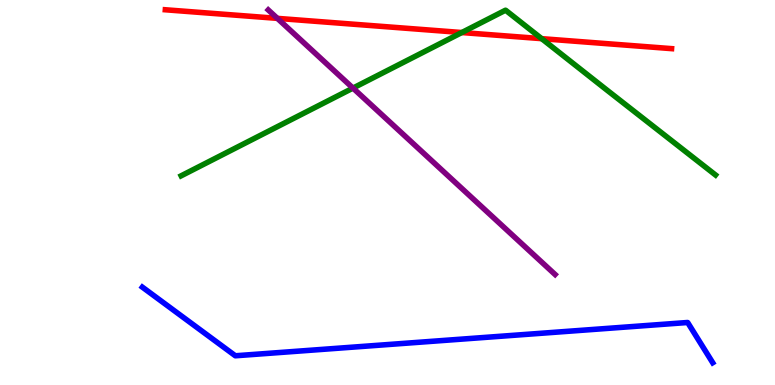[{'lines': ['blue', 'red'], 'intersections': []}, {'lines': ['green', 'red'], 'intersections': [{'x': 5.96, 'y': 9.15}, {'x': 6.99, 'y': 9.0}]}, {'lines': ['purple', 'red'], 'intersections': [{'x': 3.58, 'y': 9.52}]}, {'lines': ['blue', 'green'], 'intersections': []}, {'lines': ['blue', 'purple'], 'intersections': []}, {'lines': ['green', 'purple'], 'intersections': [{'x': 4.55, 'y': 7.71}]}]